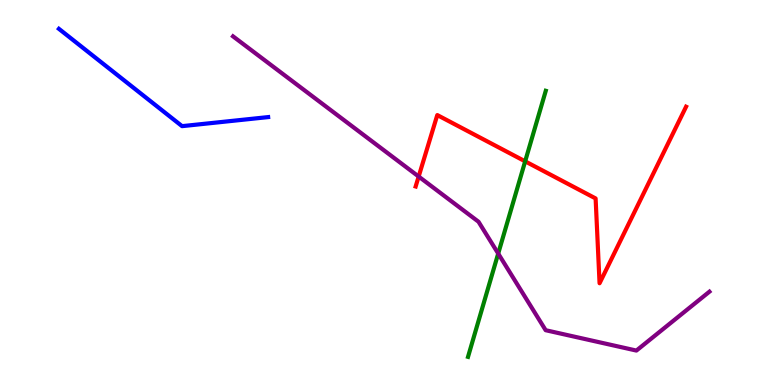[{'lines': ['blue', 'red'], 'intersections': []}, {'lines': ['green', 'red'], 'intersections': [{'x': 6.78, 'y': 5.81}]}, {'lines': ['purple', 'red'], 'intersections': [{'x': 5.4, 'y': 5.41}]}, {'lines': ['blue', 'green'], 'intersections': []}, {'lines': ['blue', 'purple'], 'intersections': []}, {'lines': ['green', 'purple'], 'intersections': [{'x': 6.43, 'y': 3.41}]}]